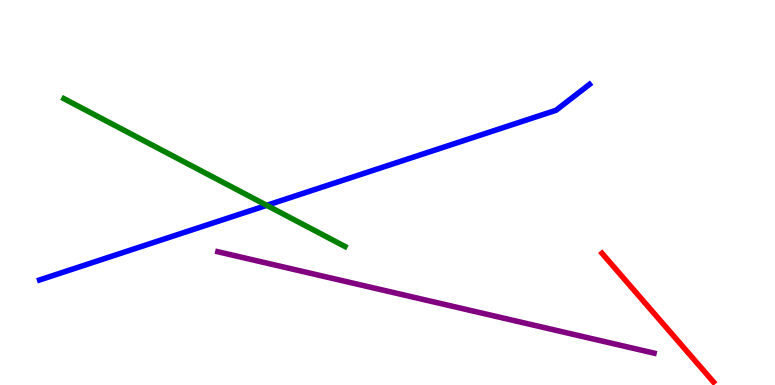[{'lines': ['blue', 'red'], 'intersections': []}, {'lines': ['green', 'red'], 'intersections': []}, {'lines': ['purple', 'red'], 'intersections': []}, {'lines': ['blue', 'green'], 'intersections': [{'x': 3.44, 'y': 4.67}]}, {'lines': ['blue', 'purple'], 'intersections': []}, {'lines': ['green', 'purple'], 'intersections': []}]